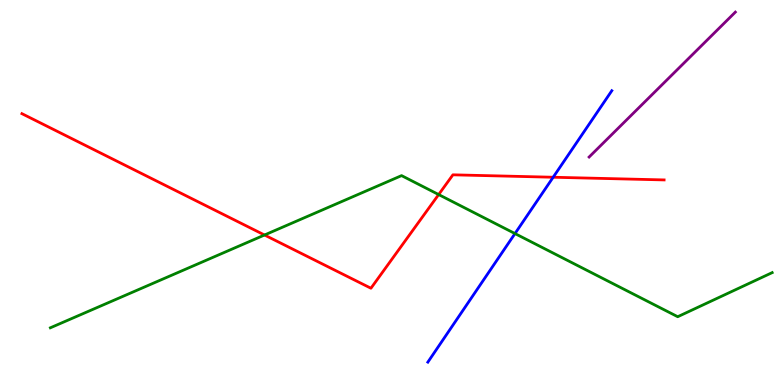[{'lines': ['blue', 'red'], 'intersections': [{'x': 7.14, 'y': 5.4}]}, {'lines': ['green', 'red'], 'intersections': [{'x': 3.41, 'y': 3.9}, {'x': 5.66, 'y': 4.95}]}, {'lines': ['purple', 'red'], 'intersections': []}, {'lines': ['blue', 'green'], 'intersections': [{'x': 6.65, 'y': 3.93}]}, {'lines': ['blue', 'purple'], 'intersections': []}, {'lines': ['green', 'purple'], 'intersections': []}]